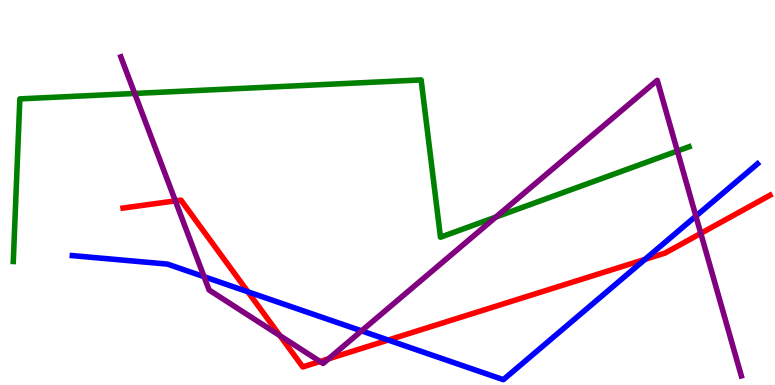[{'lines': ['blue', 'red'], 'intersections': [{'x': 3.2, 'y': 2.42}, {'x': 5.01, 'y': 1.17}, {'x': 8.32, 'y': 3.26}]}, {'lines': ['green', 'red'], 'intersections': []}, {'lines': ['purple', 'red'], 'intersections': [{'x': 2.26, 'y': 4.78}, {'x': 3.61, 'y': 1.28}, {'x': 4.13, 'y': 0.611}, {'x': 4.24, 'y': 0.68}, {'x': 9.04, 'y': 3.94}]}, {'lines': ['blue', 'green'], 'intersections': []}, {'lines': ['blue', 'purple'], 'intersections': [{'x': 2.63, 'y': 2.81}, {'x': 4.66, 'y': 1.41}, {'x': 8.98, 'y': 4.39}]}, {'lines': ['green', 'purple'], 'intersections': [{'x': 1.74, 'y': 7.57}, {'x': 6.4, 'y': 4.36}, {'x': 8.74, 'y': 6.08}]}]